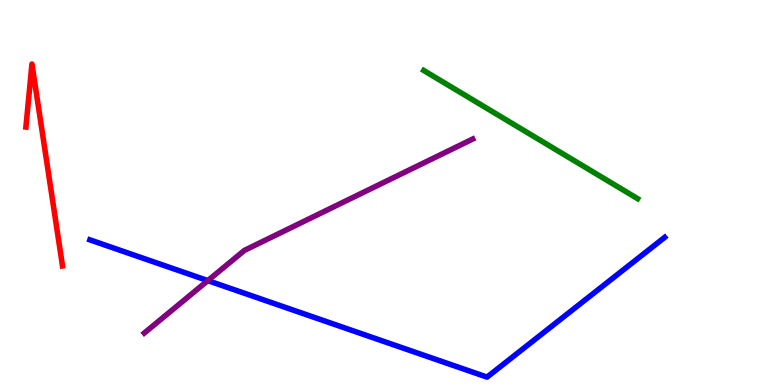[{'lines': ['blue', 'red'], 'intersections': []}, {'lines': ['green', 'red'], 'intersections': []}, {'lines': ['purple', 'red'], 'intersections': []}, {'lines': ['blue', 'green'], 'intersections': []}, {'lines': ['blue', 'purple'], 'intersections': [{'x': 2.68, 'y': 2.71}]}, {'lines': ['green', 'purple'], 'intersections': []}]